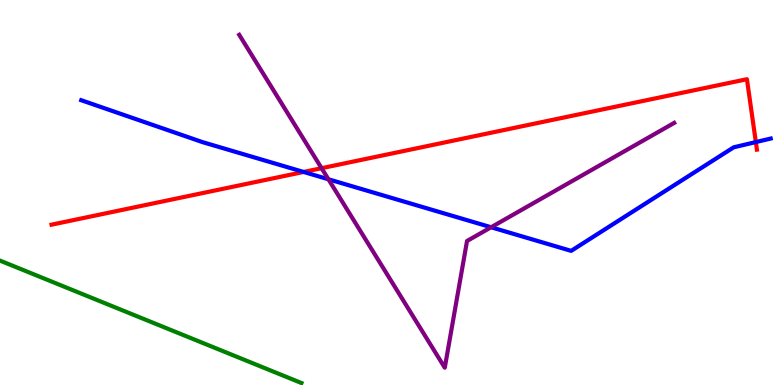[{'lines': ['blue', 'red'], 'intersections': [{'x': 3.92, 'y': 5.53}, {'x': 9.75, 'y': 6.31}]}, {'lines': ['green', 'red'], 'intersections': []}, {'lines': ['purple', 'red'], 'intersections': [{'x': 4.15, 'y': 5.63}]}, {'lines': ['blue', 'green'], 'intersections': []}, {'lines': ['blue', 'purple'], 'intersections': [{'x': 4.24, 'y': 5.34}, {'x': 6.34, 'y': 4.1}]}, {'lines': ['green', 'purple'], 'intersections': []}]